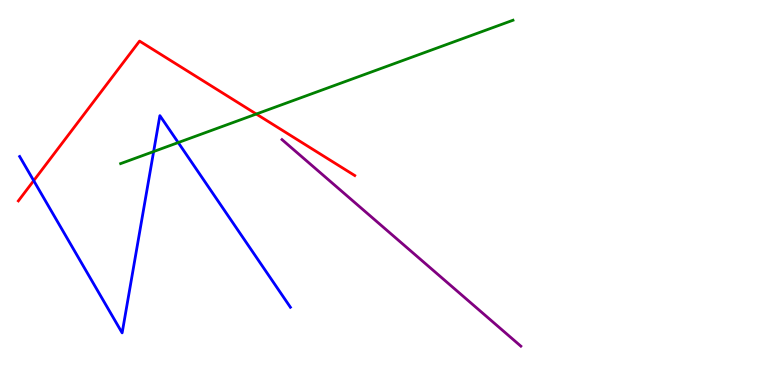[{'lines': ['blue', 'red'], 'intersections': [{'x': 0.435, 'y': 5.31}]}, {'lines': ['green', 'red'], 'intersections': [{'x': 3.31, 'y': 7.04}]}, {'lines': ['purple', 'red'], 'intersections': []}, {'lines': ['blue', 'green'], 'intersections': [{'x': 1.98, 'y': 6.06}, {'x': 2.3, 'y': 6.3}]}, {'lines': ['blue', 'purple'], 'intersections': []}, {'lines': ['green', 'purple'], 'intersections': []}]